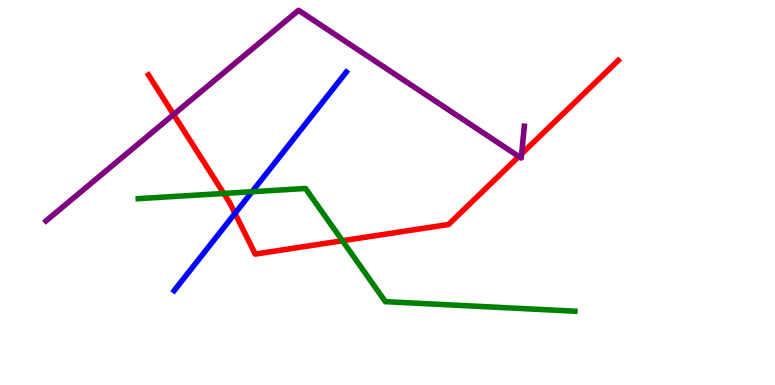[{'lines': ['blue', 'red'], 'intersections': [{'x': 3.03, 'y': 4.46}]}, {'lines': ['green', 'red'], 'intersections': [{'x': 2.89, 'y': 4.98}, {'x': 4.42, 'y': 3.75}]}, {'lines': ['purple', 'red'], 'intersections': [{'x': 2.24, 'y': 7.03}, {'x': 6.69, 'y': 5.94}, {'x': 6.73, 'y': 6.01}]}, {'lines': ['blue', 'green'], 'intersections': [{'x': 3.25, 'y': 5.02}]}, {'lines': ['blue', 'purple'], 'intersections': []}, {'lines': ['green', 'purple'], 'intersections': []}]